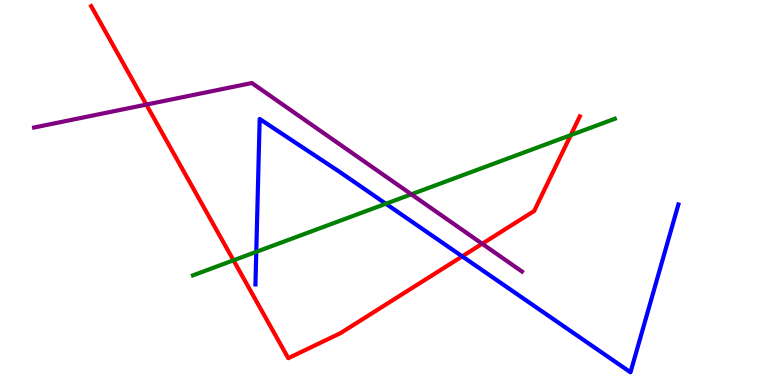[{'lines': ['blue', 'red'], 'intersections': [{'x': 5.96, 'y': 3.34}]}, {'lines': ['green', 'red'], 'intersections': [{'x': 3.01, 'y': 3.24}, {'x': 7.36, 'y': 6.49}]}, {'lines': ['purple', 'red'], 'intersections': [{'x': 1.89, 'y': 7.28}, {'x': 6.22, 'y': 3.67}]}, {'lines': ['blue', 'green'], 'intersections': [{'x': 3.31, 'y': 3.46}, {'x': 4.98, 'y': 4.71}]}, {'lines': ['blue', 'purple'], 'intersections': []}, {'lines': ['green', 'purple'], 'intersections': [{'x': 5.31, 'y': 4.95}]}]